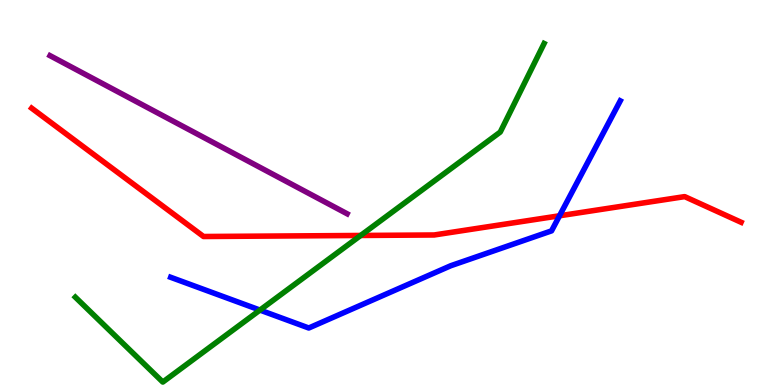[{'lines': ['blue', 'red'], 'intersections': [{'x': 7.22, 'y': 4.4}]}, {'lines': ['green', 'red'], 'intersections': [{'x': 4.65, 'y': 3.88}]}, {'lines': ['purple', 'red'], 'intersections': []}, {'lines': ['blue', 'green'], 'intersections': [{'x': 3.35, 'y': 1.95}]}, {'lines': ['blue', 'purple'], 'intersections': []}, {'lines': ['green', 'purple'], 'intersections': []}]